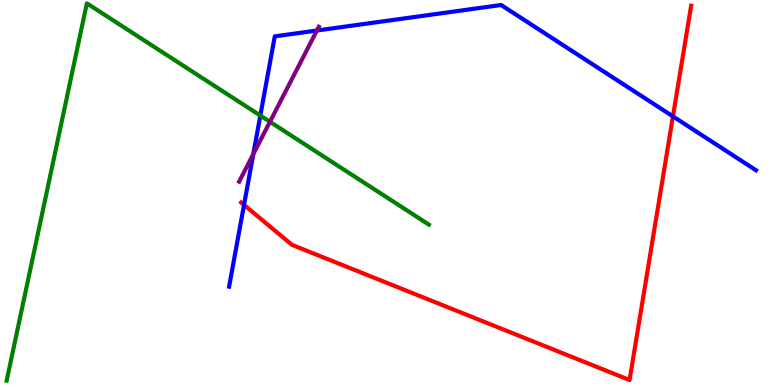[{'lines': ['blue', 'red'], 'intersections': [{'x': 3.15, 'y': 4.68}, {'x': 8.68, 'y': 6.98}]}, {'lines': ['green', 'red'], 'intersections': []}, {'lines': ['purple', 'red'], 'intersections': []}, {'lines': ['blue', 'green'], 'intersections': [{'x': 3.36, 'y': 7.0}]}, {'lines': ['blue', 'purple'], 'intersections': [{'x': 3.27, 'y': 6.0}, {'x': 4.09, 'y': 9.21}]}, {'lines': ['green', 'purple'], 'intersections': [{'x': 3.48, 'y': 6.84}]}]